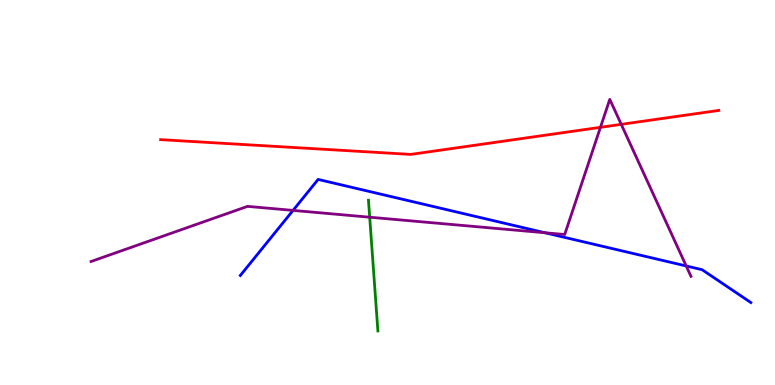[{'lines': ['blue', 'red'], 'intersections': []}, {'lines': ['green', 'red'], 'intersections': []}, {'lines': ['purple', 'red'], 'intersections': [{'x': 7.75, 'y': 6.69}, {'x': 8.02, 'y': 6.77}]}, {'lines': ['blue', 'green'], 'intersections': []}, {'lines': ['blue', 'purple'], 'intersections': [{'x': 3.78, 'y': 4.53}, {'x': 7.03, 'y': 3.95}, {'x': 8.85, 'y': 3.09}]}, {'lines': ['green', 'purple'], 'intersections': [{'x': 4.77, 'y': 4.36}]}]